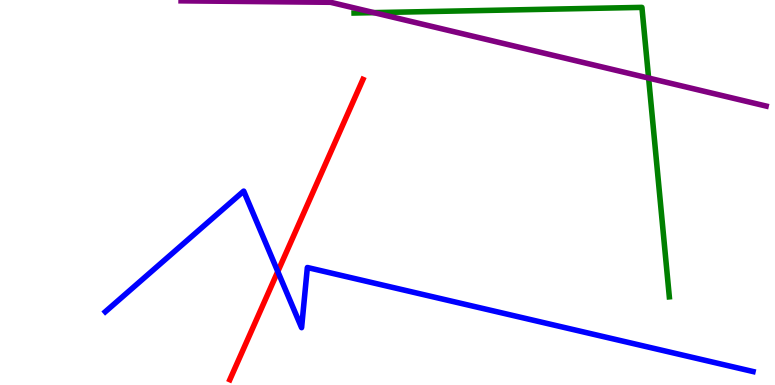[{'lines': ['blue', 'red'], 'intersections': [{'x': 3.58, 'y': 2.95}]}, {'lines': ['green', 'red'], 'intersections': []}, {'lines': ['purple', 'red'], 'intersections': []}, {'lines': ['blue', 'green'], 'intersections': []}, {'lines': ['blue', 'purple'], 'intersections': []}, {'lines': ['green', 'purple'], 'intersections': [{'x': 4.82, 'y': 9.67}, {'x': 8.37, 'y': 7.97}]}]